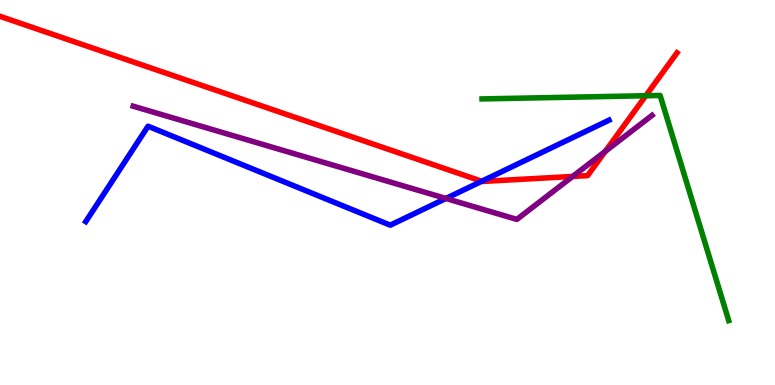[{'lines': ['blue', 'red'], 'intersections': [{'x': 6.22, 'y': 5.29}]}, {'lines': ['green', 'red'], 'intersections': [{'x': 8.33, 'y': 7.51}]}, {'lines': ['purple', 'red'], 'intersections': [{'x': 7.39, 'y': 5.42}, {'x': 7.81, 'y': 6.07}]}, {'lines': ['blue', 'green'], 'intersections': []}, {'lines': ['blue', 'purple'], 'intersections': [{'x': 5.75, 'y': 4.85}]}, {'lines': ['green', 'purple'], 'intersections': []}]